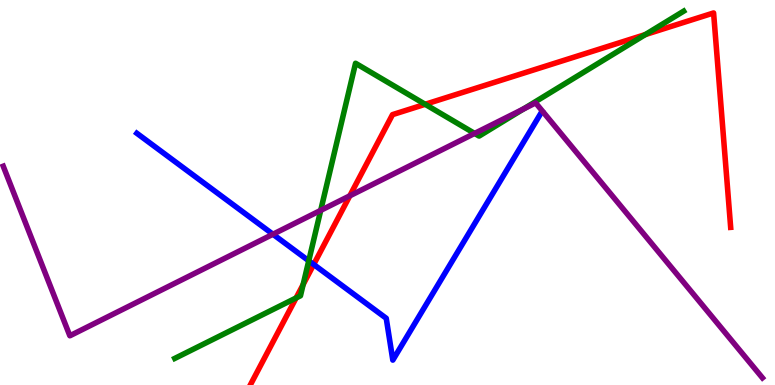[{'lines': ['blue', 'red'], 'intersections': [{'x': 4.05, 'y': 3.13}]}, {'lines': ['green', 'red'], 'intersections': [{'x': 3.82, 'y': 2.26}, {'x': 3.91, 'y': 2.61}, {'x': 5.49, 'y': 7.29}, {'x': 8.33, 'y': 9.1}]}, {'lines': ['purple', 'red'], 'intersections': [{'x': 4.51, 'y': 4.91}]}, {'lines': ['blue', 'green'], 'intersections': [{'x': 3.98, 'y': 3.23}]}, {'lines': ['blue', 'purple'], 'intersections': [{'x': 3.52, 'y': 3.92}]}, {'lines': ['green', 'purple'], 'intersections': [{'x': 4.14, 'y': 4.54}, {'x': 6.12, 'y': 6.53}, {'x': 6.75, 'y': 7.17}]}]